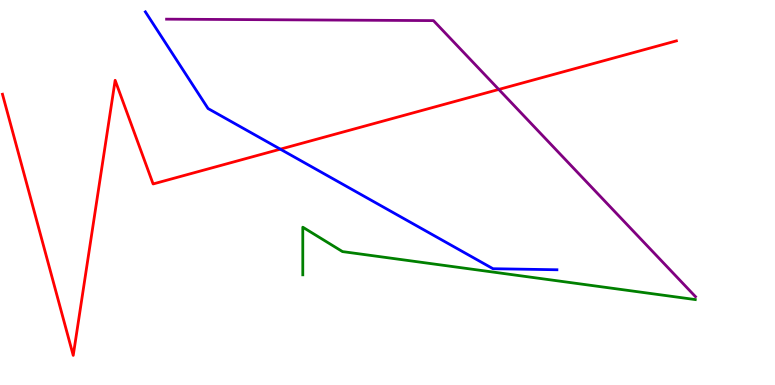[{'lines': ['blue', 'red'], 'intersections': [{'x': 3.62, 'y': 6.13}]}, {'lines': ['green', 'red'], 'intersections': []}, {'lines': ['purple', 'red'], 'intersections': [{'x': 6.44, 'y': 7.68}]}, {'lines': ['blue', 'green'], 'intersections': []}, {'lines': ['blue', 'purple'], 'intersections': []}, {'lines': ['green', 'purple'], 'intersections': []}]